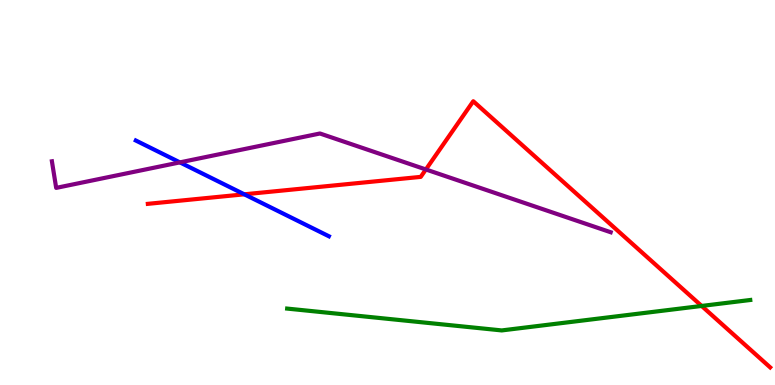[{'lines': ['blue', 'red'], 'intersections': [{'x': 3.15, 'y': 4.95}]}, {'lines': ['green', 'red'], 'intersections': [{'x': 9.05, 'y': 2.05}]}, {'lines': ['purple', 'red'], 'intersections': [{'x': 5.5, 'y': 5.6}]}, {'lines': ['blue', 'green'], 'intersections': []}, {'lines': ['blue', 'purple'], 'intersections': [{'x': 2.32, 'y': 5.78}]}, {'lines': ['green', 'purple'], 'intersections': []}]